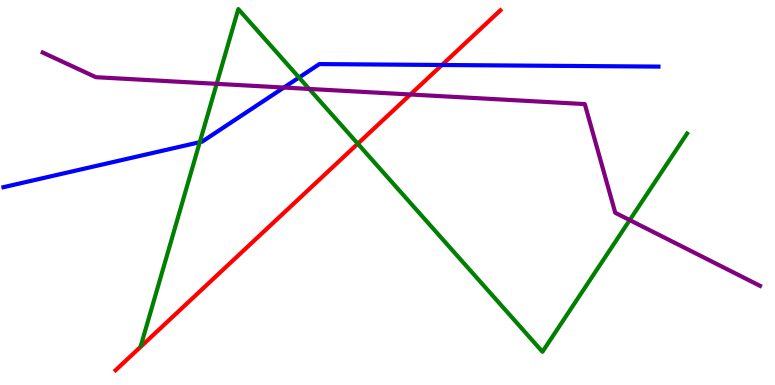[{'lines': ['blue', 'red'], 'intersections': [{'x': 5.7, 'y': 8.31}]}, {'lines': ['green', 'red'], 'intersections': [{'x': 4.62, 'y': 6.27}]}, {'lines': ['purple', 'red'], 'intersections': [{'x': 5.3, 'y': 7.55}]}, {'lines': ['blue', 'green'], 'intersections': [{'x': 2.58, 'y': 6.31}, {'x': 3.86, 'y': 7.99}]}, {'lines': ['blue', 'purple'], 'intersections': [{'x': 3.66, 'y': 7.73}]}, {'lines': ['green', 'purple'], 'intersections': [{'x': 2.8, 'y': 7.82}, {'x': 3.99, 'y': 7.69}, {'x': 8.13, 'y': 4.28}]}]